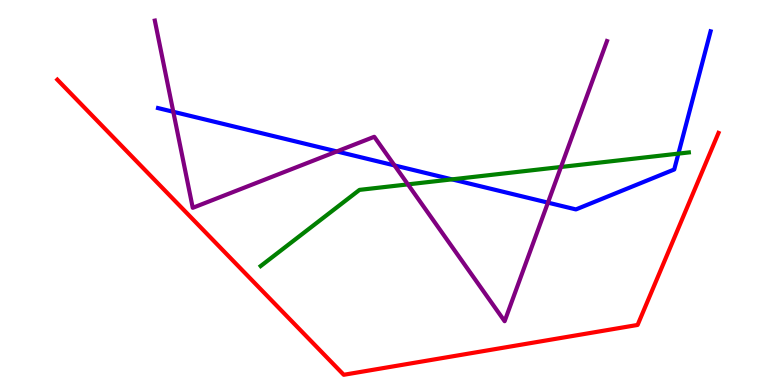[{'lines': ['blue', 'red'], 'intersections': []}, {'lines': ['green', 'red'], 'intersections': []}, {'lines': ['purple', 'red'], 'intersections': []}, {'lines': ['blue', 'green'], 'intersections': [{'x': 5.83, 'y': 5.34}, {'x': 8.75, 'y': 6.01}]}, {'lines': ['blue', 'purple'], 'intersections': [{'x': 2.24, 'y': 7.1}, {'x': 4.35, 'y': 6.07}, {'x': 5.09, 'y': 5.7}, {'x': 7.07, 'y': 4.74}]}, {'lines': ['green', 'purple'], 'intersections': [{'x': 5.26, 'y': 5.21}, {'x': 7.24, 'y': 5.66}]}]